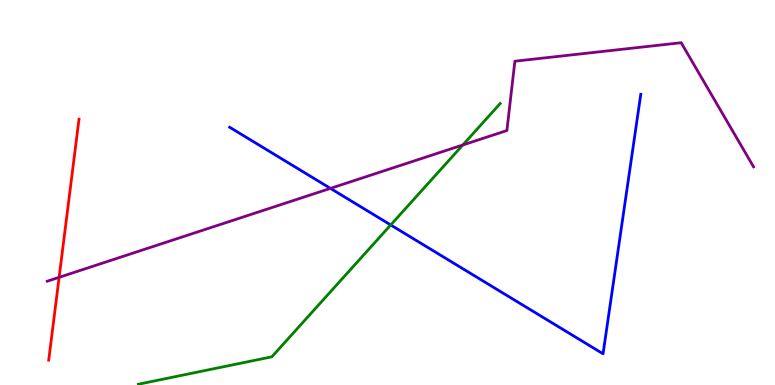[{'lines': ['blue', 'red'], 'intersections': []}, {'lines': ['green', 'red'], 'intersections': []}, {'lines': ['purple', 'red'], 'intersections': [{'x': 0.763, 'y': 2.8}]}, {'lines': ['blue', 'green'], 'intersections': [{'x': 5.04, 'y': 4.16}]}, {'lines': ['blue', 'purple'], 'intersections': [{'x': 4.26, 'y': 5.11}]}, {'lines': ['green', 'purple'], 'intersections': [{'x': 5.97, 'y': 6.23}]}]